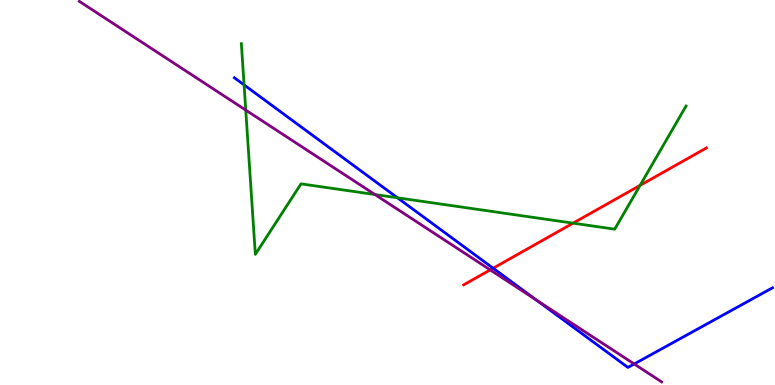[{'lines': ['blue', 'red'], 'intersections': [{'x': 6.36, 'y': 3.03}]}, {'lines': ['green', 'red'], 'intersections': [{'x': 7.39, 'y': 4.2}, {'x': 8.26, 'y': 5.19}]}, {'lines': ['purple', 'red'], 'intersections': [{'x': 6.33, 'y': 2.99}]}, {'lines': ['blue', 'green'], 'intersections': [{'x': 3.15, 'y': 7.8}, {'x': 5.13, 'y': 4.86}]}, {'lines': ['blue', 'purple'], 'intersections': [{'x': 6.92, 'y': 2.21}, {'x': 8.18, 'y': 0.546}]}, {'lines': ['green', 'purple'], 'intersections': [{'x': 3.17, 'y': 7.14}, {'x': 4.84, 'y': 4.95}]}]